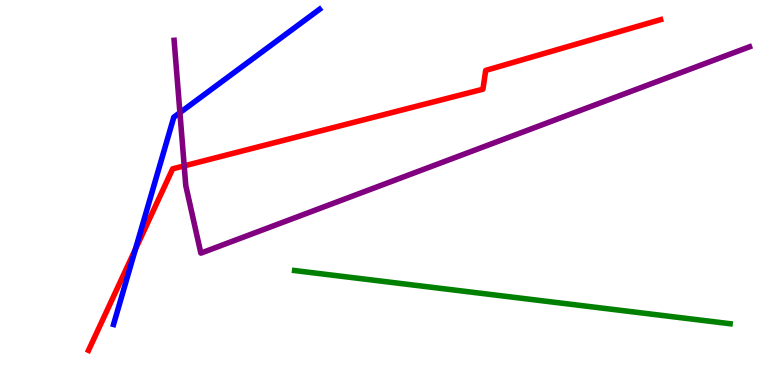[{'lines': ['blue', 'red'], 'intersections': [{'x': 1.75, 'y': 3.53}]}, {'lines': ['green', 'red'], 'intersections': []}, {'lines': ['purple', 'red'], 'intersections': [{'x': 2.38, 'y': 5.69}]}, {'lines': ['blue', 'green'], 'intersections': []}, {'lines': ['blue', 'purple'], 'intersections': [{'x': 2.32, 'y': 7.07}]}, {'lines': ['green', 'purple'], 'intersections': []}]